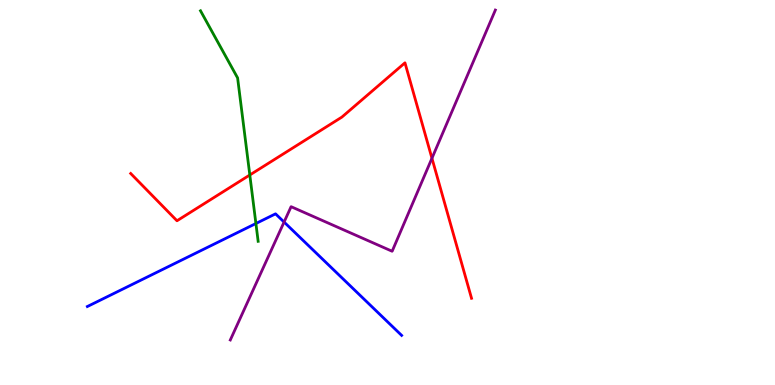[{'lines': ['blue', 'red'], 'intersections': []}, {'lines': ['green', 'red'], 'intersections': [{'x': 3.22, 'y': 5.45}]}, {'lines': ['purple', 'red'], 'intersections': [{'x': 5.57, 'y': 5.89}]}, {'lines': ['blue', 'green'], 'intersections': [{'x': 3.3, 'y': 4.19}]}, {'lines': ['blue', 'purple'], 'intersections': [{'x': 3.67, 'y': 4.23}]}, {'lines': ['green', 'purple'], 'intersections': []}]